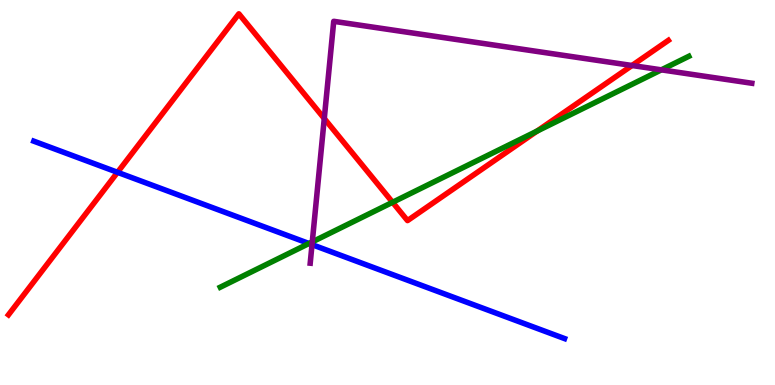[{'lines': ['blue', 'red'], 'intersections': [{'x': 1.52, 'y': 5.52}]}, {'lines': ['green', 'red'], 'intersections': [{'x': 5.07, 'y': 4.75}, {'x': 6.93, 'y': 6.59}]}, {'lines': ['purple', 'red'], 'intersections': [{'x': 4.18, 'y': 6.92}, {'x': 8.15, 'y': 8.3}]}, {'lines': ['blue', 'green'], 'intersections': [{'x': 3.99, 'y': 3.68}]}, {'lines': ['blue', 'purple'], 'intersections': [{'x': 4.03, 'y': 3.65}]}, {'lines': ['green', 'purple'], 'intersections': [{'x': 4.03, 'y': 3.72}, {'x': 8.53, 'y': 8.19}]}]